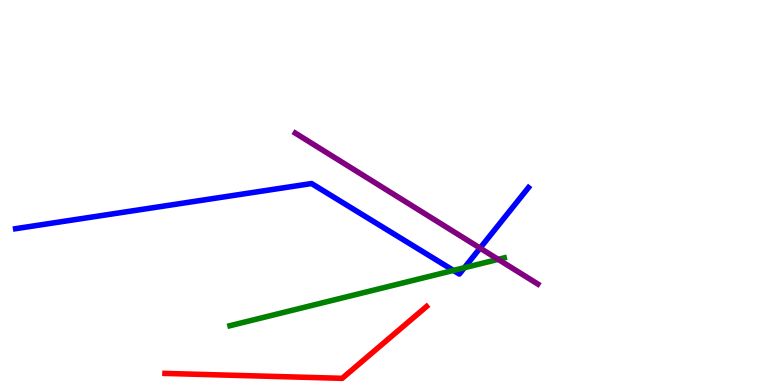[{'lines': ['blue', 'red'], 'intersections': []}, {'lines': ['green', 'red'], 'intersections': []}, {'lines': ['purple', 'red'], 'intersections': []}, {'lines': ['blue', 'green'], 'intersections': [{'x': 5.85, 'y': 2.98}, {'x': 5.99, 'y': 3.05}]}, {'lines': ['blue', 'purple'], 'intersections': [{'x': 6.19, 'y': 3.56}]}, {'lines': ['green', 'purple'], 'intersections': [{'x': 6.43, 'y': 3.26}]}]